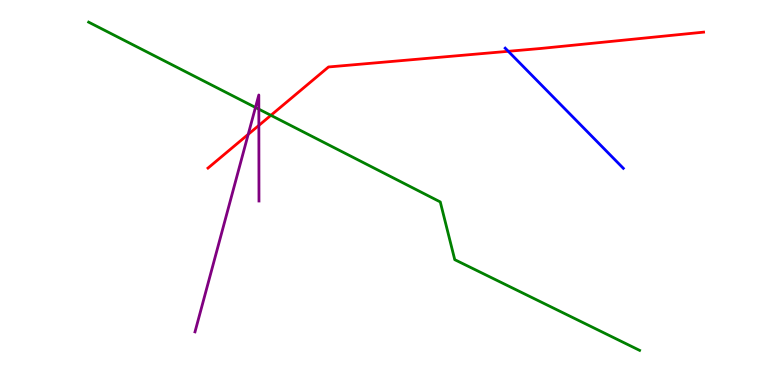[{'lines': ['blue', 'red'], 'intersections': [{'x': 6.56, 'y': 8.67}]}, {'lines': ['green', 'red'], 'intersections': [{'x': 3.5, 'y': 7.0}]}, {'lines': ['purple', 'red'], 'intersections': [{'x': 3.2, 'y': 6.51}, {'x': 3.34, 'y': 6.74}]}, {'lines': ['blue', 'green'], 'intersections': []}, {'lines': ['blue', 'purple'], 'intersections': []}, {'lines': ['green', 'purple'], 'intersections': [{'x': 3.3, 'y': 7.21}, {'x': 3.34, 'y': 7.16}]}]